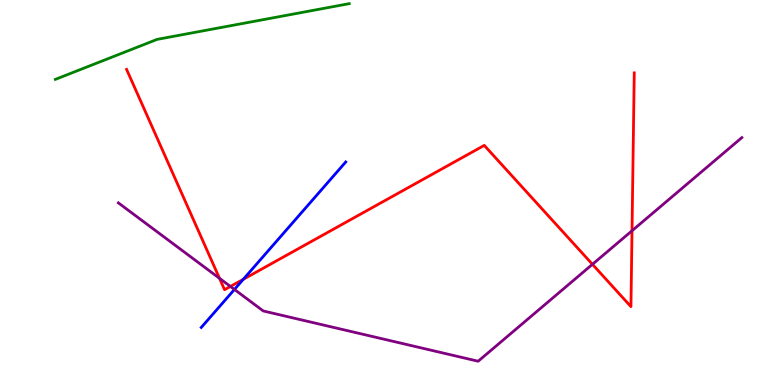[{'lines': ['blue', 'red'], 'intersections': [{'x': 3.14, 'y': 2.75}]}, {'lines': ['green', 'red'], 'intersections': []}, {'lines': ['purple', 'red'], 'intersections': [{'x': 2.83, 'y': 2.77}, {'x': 2.97, 'y': 2.56}, {'x': 7.64, 'y': 3.13}, {'x': 8.16, 'y': 4.01}]}, {'lines': ['blue', 'green'], 'intersections': []}, {'lines': ['blue', 'purple'], 'intersections': [{'x': 3.03, 'y': 2.48}]}, {'lines': ['green', 'purple'], 'intersections': []}]